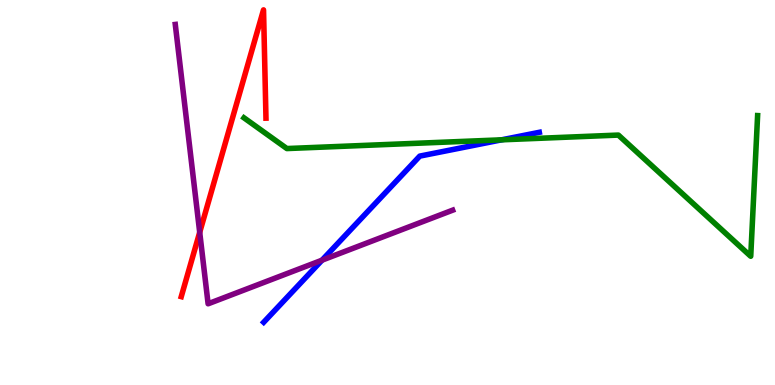[{'lines': ['blue', 'red'], 'intersections': []}, {'lines': ['green', 'red'], 'intersections': []}, {'lines': ['purple', 'red'], 'intersections': [{'x': 2.58, 'y': 3.97}]}, {'lines': ['blue', 'green'], 'intersections': [{'x': 6.47, 'y': 6.37}]}, {'lines': ['blue', 'purple'], 'intersections': [{'x': 4.16, 'y': 3.24}]}, {'lines': ['green', 'purple'], 'intersections': []}]